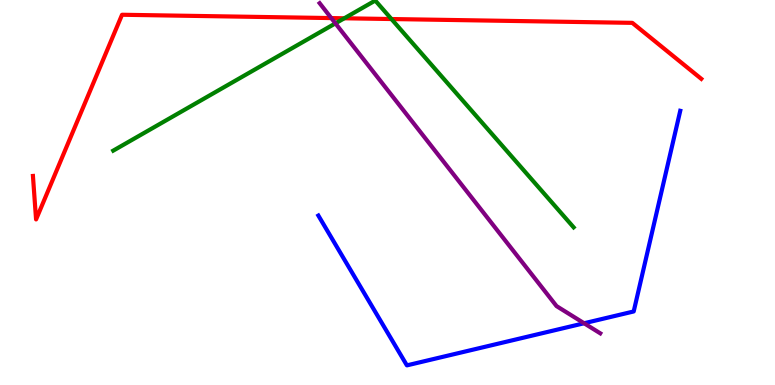[{'lines': ['blue', 'red'], 'intersections': []}, {'lines': ['green', 'red'], 'intersections': [{'x': 4.44, 'y': 9.53}, {'x': 5.05, 'y': 9.51}]}, {'lines': ['purple', 'red'], 'intersections': [{'x': 4.27, 'y': 9.53}]}, {'lines': ['blue', 'green'], 'intersections': []}, {'lines': ['blue', 'purple'], 'intersections': [{'x': 7.54, 'y': 1.6}]}, {'lines': ['green', 'purple'], 'intersections': [{'x': 4.33, 'y': 9.39}]}]